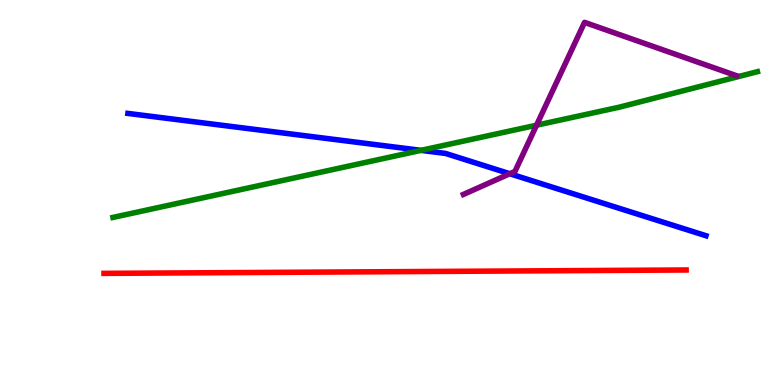[{'lines': ['blue', 'red'], 'intersections': []}, {'lines': ['green', 'red'], 'intersections': []}, {'lines': ['purple', 'red'], 'intersections': []}, {'lines': ['blue', 'green'], 'intersections': [{'x': 5.43, 'y': 6.09}]}, {'lines': ['blue', 'purple'], 'intersections': [{'x': 6.58, 'y': 5.49}]}, {'lines': ['green', 'purple'], 'intersections': [{'x': 6.92, 'y': 6.75}]}]